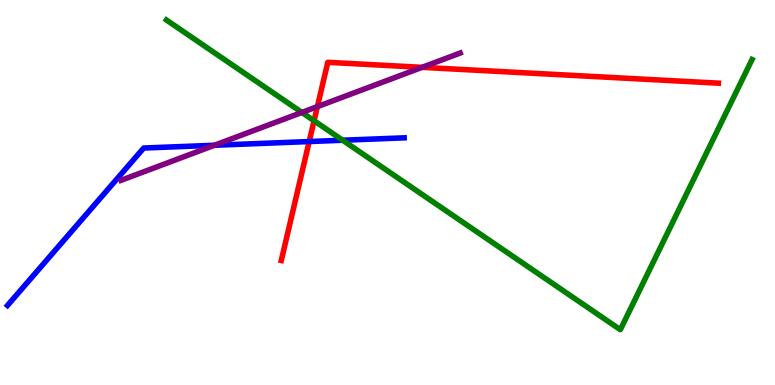[{'lines': ['blue', 'red'], 'intersections': [{'x': 3.99, 'y': 6.32}]}, {'lines': ['green', 'red'], 'intersections': [{'x': 4.05, 'y': 6.86}]}, {'lines': ['purple', 'red'], 'intersections': [{'x': 4.1, 'y': 7.23}, {'x': 5.45, 'y': 8.25}]}, {'lines': ['blue', 'green'], 'intersections': [{'x': 4.42, 'y': 6.36}]}, {'lines': ['blue', 'purple'], 'intersections': [{'x': 2.77, 'y': 6.23}]}, {'lines': ['green', 'purple'], 'intersections': [{'x': 3.9, 'y': 7.08}]}]